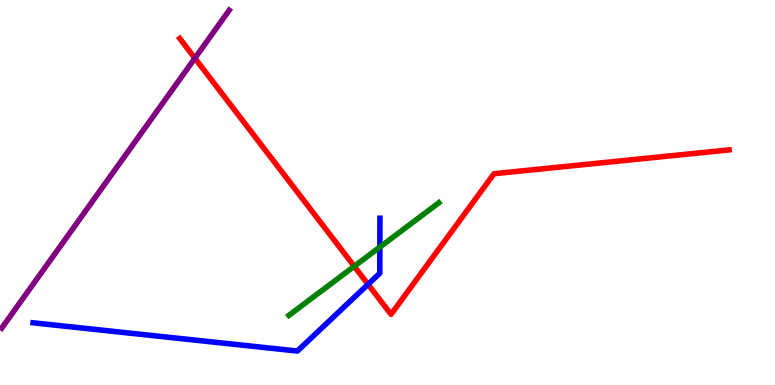[{'lines': ['blue', 'red'], 'intersections': [{'x': 4.75, 'y': 2.61}]}, {'lines': ['green', 'red'], 'intersections': [{'x': 4.57, 'y': 3.08}]}, {'lines': ['purple', 'red'], 'intersections': [{'x': 2.51, 'y': 8.49}]}, {'lines': ['blue', 'green'], 'intersections': [{'x': 4.9, 'y': 3.58}]}, {'lines': ['blue', 'purple'], 'intersections': []}, {'lines': ['green', 'purple'], 'intersections': []}]